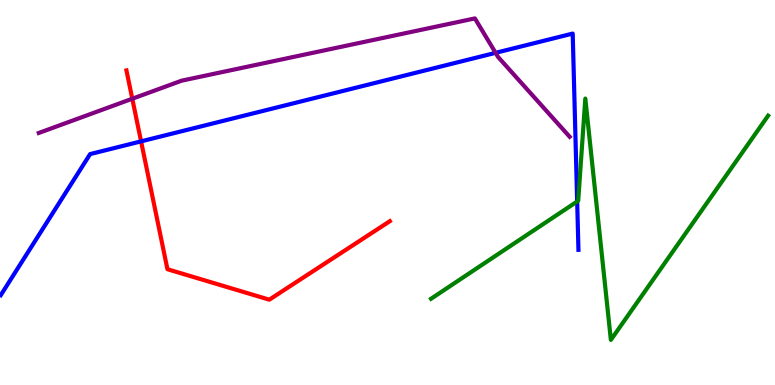[{'lines': ['blue', 'red'], 'intersections': [{'x': 1.82, 'y': 6.33}]}, {'lines': ['green', 'red'], 'intersections': []}, {'lines': ['purple', 'red'], 'intersections': [{'x': 1.71, 'y': 7.44}]}, {'lines': ['blue', 'green'], 'intersections': [{'x': 7.45, 'y': 4.77}]}, {'lines': ['blue', 'purple'], 'intersections': [{'x': 6.39, 'y': 8.63}]}, {'lines': ['green', 'purple'], 'intersections': []}]